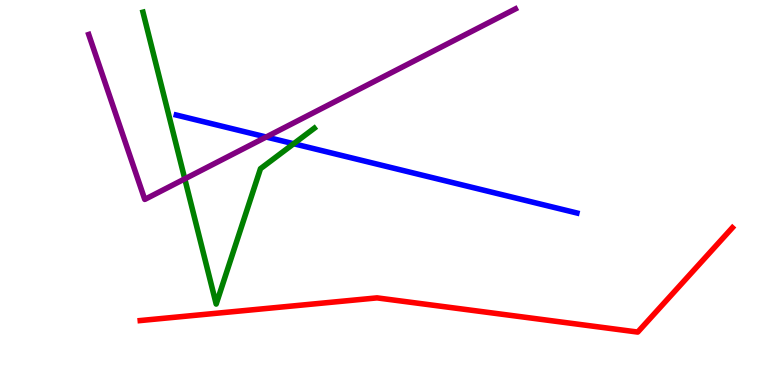[{'lines': ['blue', 'red'], 'intersections': []}, {'lines': ['green', 'red'], 'intersections': []}, {'lines': ['purple', 'red'], 'intersections': []}, {'lines': ['blue', 'green'], 'intersections': [{'x': 3.79, 'y': 6.27}]}, {'lines': ['blue', 'purple'], 'intersections': [{'x': 3.43, 'y': 6.44}]}, {'lines': ['green', 'purple'], 'intersections': [{'x': 2.38, 'y': 5.35}]}]